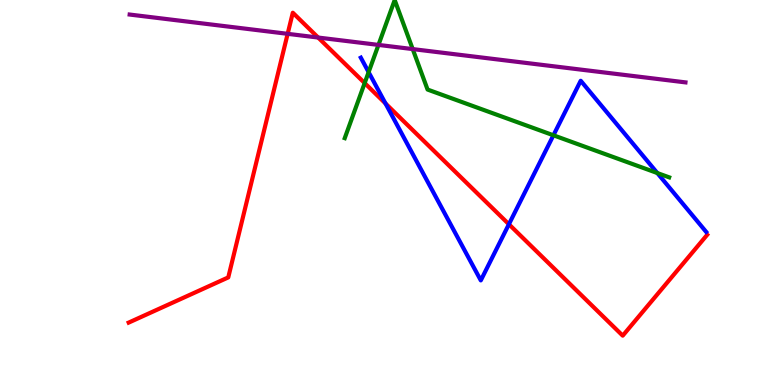[{'lines': ['blue', 'red'], 'intersections': [{'x': 4.97, 'y': 7.31}, {'x': 6.57, 'y': 4.18}]}, {'lines': ['green', 'red'], 'intersections': [{'x': 4.71, 'y': 7.84}]}, {'lines': ['purple', 'red'], 'intersections': [{'x': 3.71, 'y': 9.12}, {'x': 4.11, 'y': 9.02}]}, {'lines': ['blue', 'green'], 'intersections': [{'x': 4.76, 'y': 8.13}, {'x': 7.14, 'y': 6.49}, {'x': 8.48, 'y': 5.51}]}, {'lines': ['blue', 'purple'], 'intersections': []}, {'lines': ['green', 'purple'], 'intersections': [{'x': 4.88, 'y': 8.83}, {'x': 5.33, 'y': 8.72}]}]